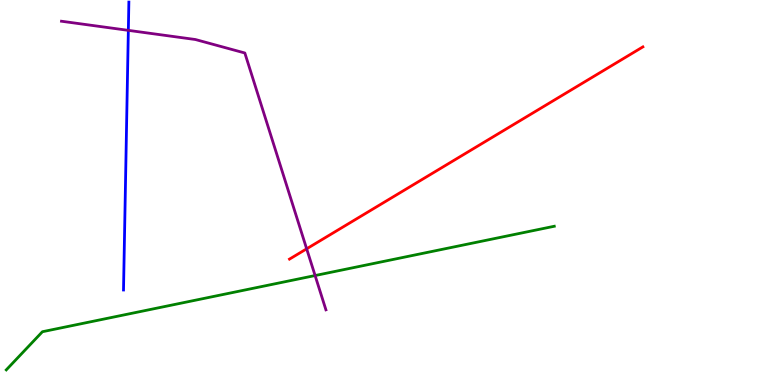[{'lines': ['blue', 'red'], 'intersections': []}, {'lines': ['green', 'red'], 'intersections': []}, {'lines': ['purple', 'red'], 'intersections': [{'x': 3.96, 'y': 3.54}]}, {'lines': ['blue', 'green'], 'intersections': []}, {'lines': ['blue', 'purple'], 'intersections': [{'x': 1.66, 'y': 9.21}]}, {'lines': ['green', 'purple'], 'intersections': [{'x': 4.07, 'y': 2.84}]}]